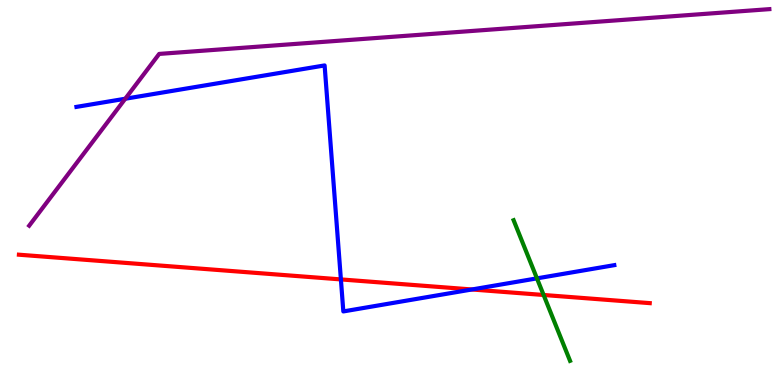[{'lines': ['blue', 'red'], 'intersections': [{'x': 4.4, 'y': 2.74}, {'x': 6.09, 'y': 2.48}]}, {'lines': ['green', 'red'], 'intersections': [{'x': 7.01, 'y': 2.34}]}, {'lines': ['purple', 'red'], 'intersections': []}, {'lines': ['blue', 'green'], 'intersections': [{'x': 6.93, 'y': 2.77}]}, {'lines': ['blue', 'purple'], 'intersections': [{'x': 1.62, 'y': 7.44}]}, {'lines': ['green', 'purple'], 'intersections': []}]